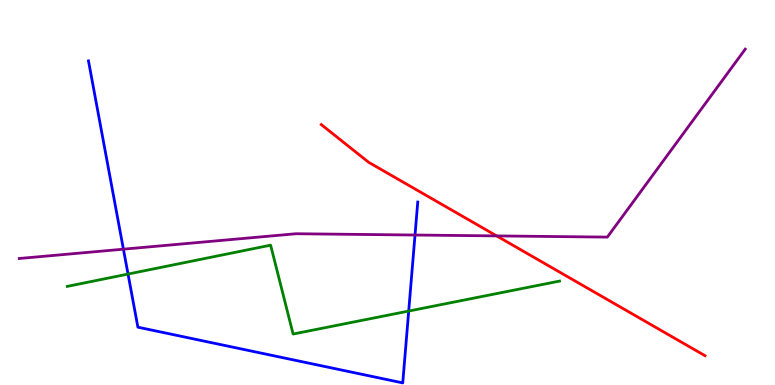[{'lines': ['blue', 'red'], 'intersections': []}, {'lines': ['green', 'red'], 'intersections': []}, {'lines': ['purple', 'red'], 'intersections': [{'x': 6.41, 'y': 3.87}]}, {'lines': ['blue', 'green'], 'intersections': [{'x': 1.65, 'y': 2.88}, {'x': 5.27, 'y': 1.92}]}, {'lines': ['blue', 'purple'], 'intersections': [{'x': 1.59, 'y': 3.53}, {'x': 5.36, 'y': 3.9}]}, {'lines': ['green', 'purple'], 'intersections': []}]